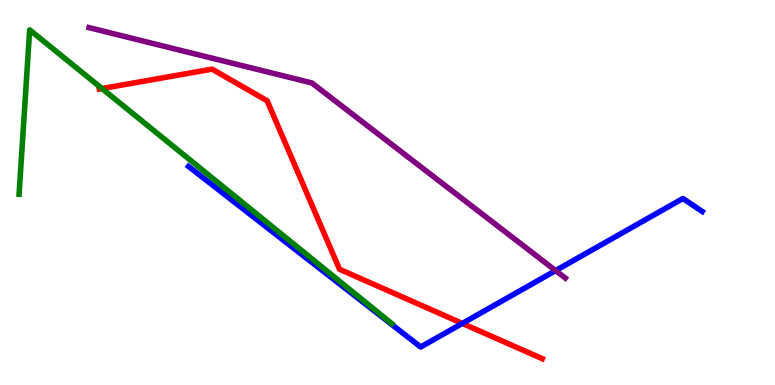[{'lines': ['blue', 'red'], 'intersections': [{'x': 5.97, 'y': 1.6}]}, {'lines': ['green', 'red'], 'intersections': [{'x': 1.32, 'y': 7.7}]}, {'lines': ['purple', 'red'], 'intersections': []}, {'lines': ['blue', 'green'], 'intersections': []}, {'lines': ['blue', 'purple'], 'intersections': [{'x': 7.17, 'y': 2.97}]}, {'lines': ['green', 'purple'], 'intersections': []}]